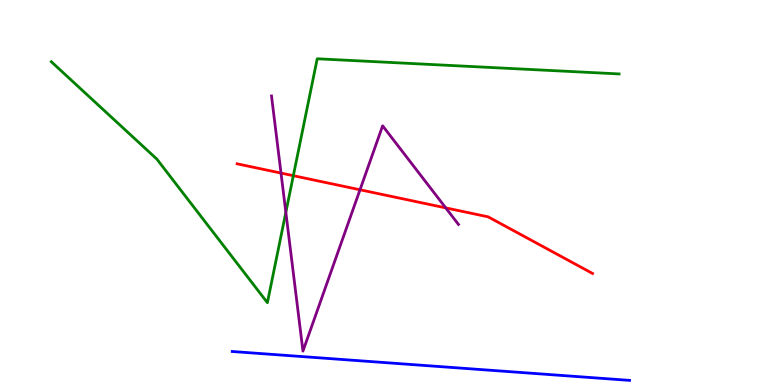[{'lines': ['blue', 'red'], 'intersections': []}, {'lines': ['green', 'red'], 'intersections': [{'x': 3.78, 'y': 5.44}]}, {'lines': ['purple', 'red'], 'intersections': [{'x': 3.63, 'y': 5.5}, {'x': 4.65, 'y': 5.07}, {'x': 5.75, 'y': 4.6}]}, {'lines': ['blue', 'green'], 'intersections': []}, {'lines': ['blue', 'purple'], 'intersections': []}, {'lines': ['green', 'purple'], 'intersections': [{'x': 3.69, 'y': 4.48}]}]